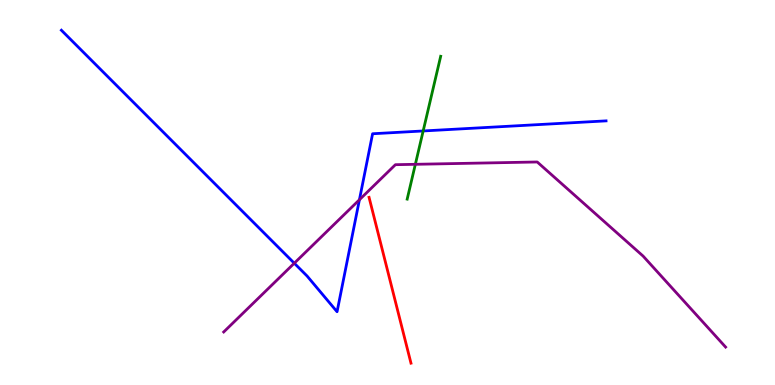[{'lines': ['blue', 'red'], 'intersections': []}, {'lines': ['green', 'red'], 'intersections': []}, {'lines': ['purple', 'red'], 'intersections': []}, {'lines': ['blue', 'green'], 'intersections': [{'x': 5.46, 'y': 6.6}]}, {'lines': ['blue', 'purple'], 'intersections': [{'x': 3.8, 'y': 3.16}, {'x': 4.64, 'y': 4.81}]}, {'lines': ['green', 'purple'], 'intersections': [{'x': 5.36, 'y': 5.73}]}]